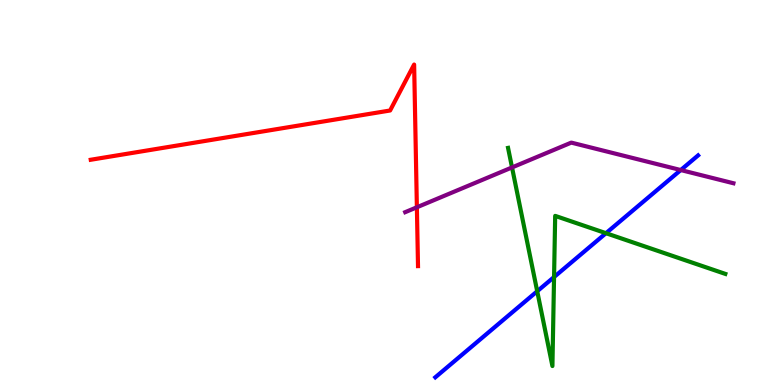[{'lines': ['blue', 'red'], 'intersections': []}, {'lines': ['green', 'red'], 'intersections': []}, {'lines': ['purple', 'red'], 'intersections': [{'x': 5.38, 'y': 4.62}]}, {'lines': ['blue', 'green'], 'intersections': [{'x': 6.93, 'y': 2.43}, {'x': 7.15, 'y': 2.8}, {'x': 7.82, 'y': 3.94}]}, {'lines': ['blue', 'purple'], 'intersections': [{'x': 8.78, 'y': 5.58}]}, {'lines': ['green', 'purple'], 'intersections': [{'x': 6.61, 'y': 5.65}]}]